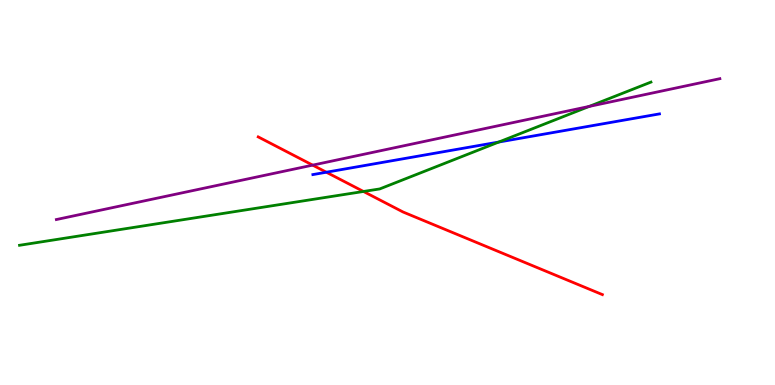[{'lines': ['blue', 'red'], 'intersections': [{'x': 4.21, 'y': 5.53}]}, {'lines': ['green', 'red'], 'intersections': [{'x': 4.69, 'y': 5.03}]}, {'lines': ['purple', 'red'], 'intersections': [{'x': 4.03, 'y': 5.71}]}, {'lines': ['blue', 'green'], 'intersections': [{'x': 6.44, 'y': 6.31}]}, {'lines': ['blue', 'purple'], 'intersections': []}, {'lines': ['green', 'purple'], 'intersections': [{'x': 7.6, 'y': 7.24}]}]